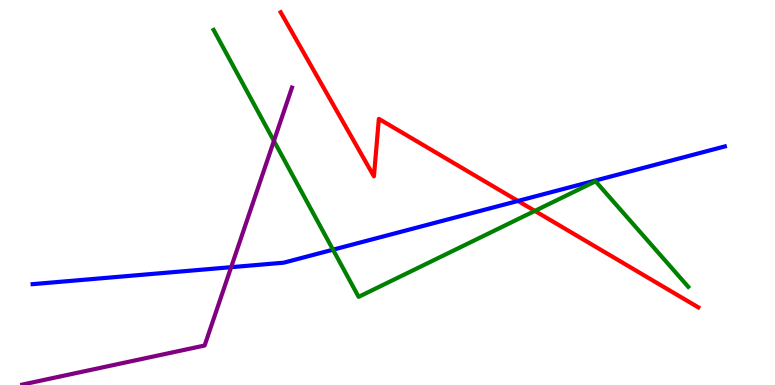[{'lines': ['blue', 'red'], 'intersections': [{'x': 6.68, 'y': 4.78}]}, {'lines': ['green', 'red'], 'intersections': [{'x': 6.9, 'y': 4.52}]}, {'lines': ['purple', 'red'], 'intersections': []}, {'lines': ['blue', 'green'], 'intersections': [{'x': 4.3, 'y': 3.51}]}, {'lines': ['blue', 'purple'], 'intersections': [{'x': 2.98, 'y': 3.06}]}, {'lines': ['green', 'purple'], 'intersections': [{'x': 3.53, 'y': 6.34}]}]